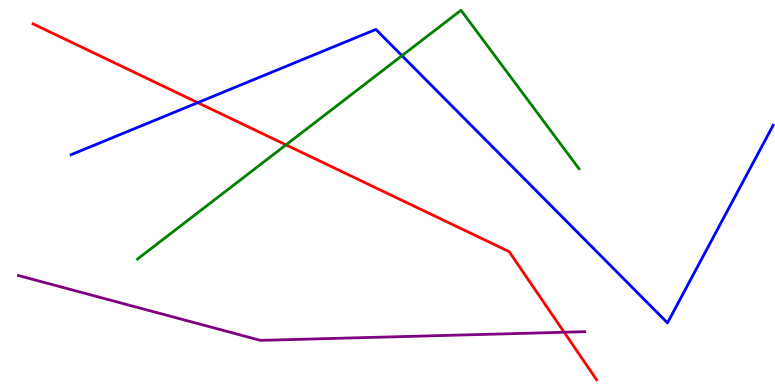[{'lines': ['blue', 'red'], 'intersections': [{'x': 2.55, 'y': 7.33}]}, {'lines': ['green', 'red'], 'intersections': [{'x': 3.69, 'y': 6.24}]}, {'lines': ['purple', 'red'], 'intersections': [{'x': 7.28, 'y': 1.37}]}, {'lines': ['blue', 'green'], 'intersections': [{'x': 5.19, 'y': 8.55}]}, {'lines': ['blue', 'purple'], 'intersections': []}, {'lines': ['green', 'purple'], 'intersections': []}]